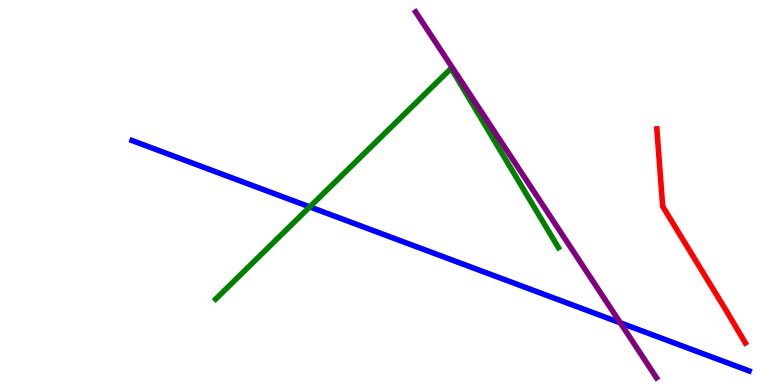[{'lines': ['blue', 'red'], 'intersections': []}, {'lines': ['green', 'red'], 'intersections': []}, {'lines': ['purple', 'red'], 'intersections': []}, {'lines': ['blue', 'green'], 'intersections': [{'x': 4.0, 'y': 4.63}]}, {'lines': ['blue', 'purple'], 'intersections': [{'x': 8.0, 'y': 1.62}]}, {'lines': ['green', 'purple'], 'intersections': []}]